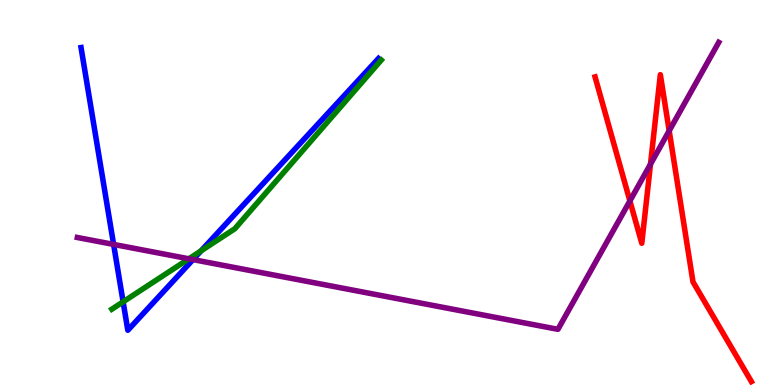[{'lines': ['blue', 'red'], 'intersections': []}, {'lines': ['green', 'red'], 'intersections': []}, {'lines': ['purple', 'red'], 'intersections': [{'x': 8.13, 'y': 4.78}, {'x': 8.39, 'y': 5.74}, {'x': 8.63, 'y': 6.6}]}, {'lines': ['blue', 'green'], 'intersections': [{'x': 1.59, 'y': 2.16}, {'x': 2.59, 'y': 3.48}]}, {'lines': ['blue', 'purple'], 'intersections': [{'x': 1.47, 'y': 3.65}, {'x': 2.49, 'y': 3.26}]}, {'lines': ['green', 'purple'], 'intersections': [{'x': 2.44, 'y': 3.28}]}]